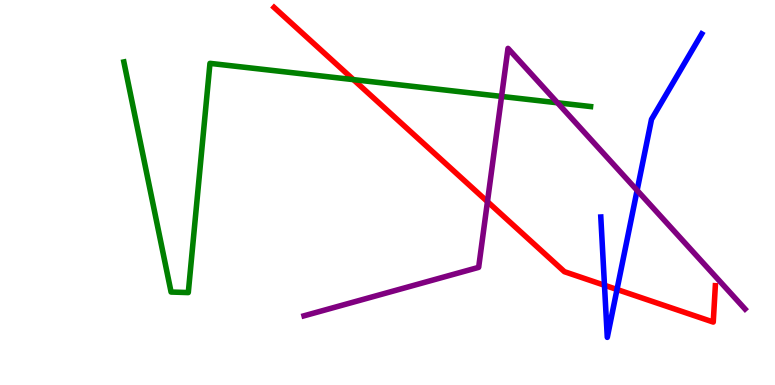[{'lines': ['blue', 'red'], 'intersections': [{'x': 7.8, 'y': 2.59}, {'x': 7.96, 'y': 2.48}]}, {'lines': ['green', 'red'], 'intersections': [{'x': 4.56, 'y': 7.93}]}, {'lines': ['purple', 'red'], 'intersections': [{'x': 6.29, 'y': 4.76}]}, {'lines': ['blue', 'green'], 'intersections': []}, {'lines': ['blue', 'purple'], 'intersections': [{'x': 8.22, 'y': 5.06}]}, {'lines': ['green', 'purple'], 'intersections': [{'x': 6.47, 'y': 7.5}, {'x': 7.19, 'y': 7.33}]}]